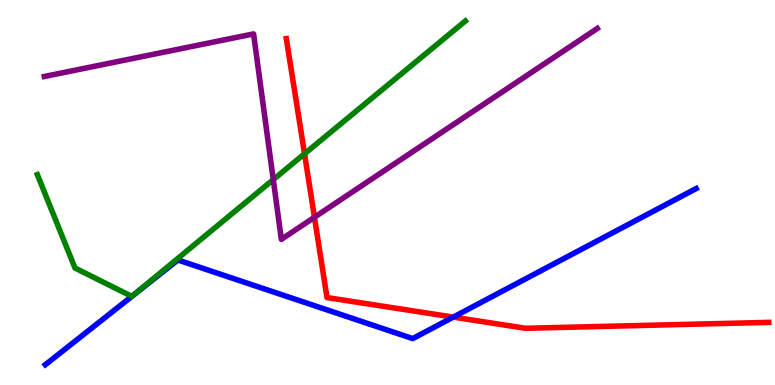[{'lines': ['blue', 'red'], 'intersections': [{'x': 5.85, 'y': 1.76}]}, {'lines': ['green', 'red'], 'intersections': [{'x': 3.93, 'y': 6.01}]}, {'lines': ['purple', 'red'], 'intersections': [{'x': 4.06, 'y': 4.36}]}, {'lines': ['blue', 'green'], 'intersections': []}, {'lines': ['blue', 'purple'], 'intersections': []}, {'lines': ['green', 'purple'], 'intersections': [{'x': 3.53, 'y': 5.33}]}]